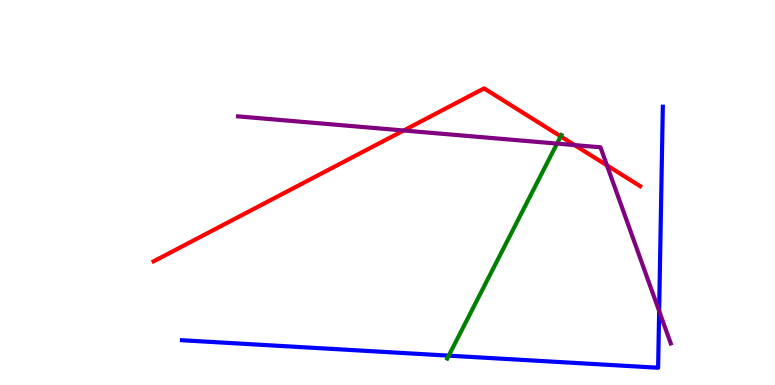[{'lines': ['blue', 'red'], 'intersections': []}, {'lines': ['green', 'red'], 'intersections': [{'x': 7.23, 'y': 6.46}]}, {'lines': ['purple', 'red'], 'intersections': [{'x': 5.21, 'y': 6.61}, {'x': 7.41, 'y': 6.23}, {'x': 7.83, 'y': 5.71}]}, {'lines': ['blue', 'green'], 'intersections': [{'x': 5.79, 'y': 0.762}]}, {'lines': ['blue', 'purple'], 'intersections': [{'x': 8.51, 'y': 1.92}]}, {'lines': ['green', 'purple'], 'intersections': [{'x': 7.19, 'y': 6.27}]}]